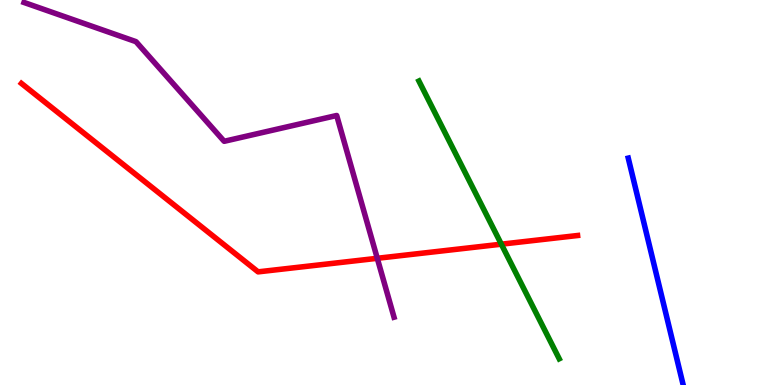[{'lines': ['blue', 'red'], 'intersections': []}, {'lines': ['green', 'red'], 'intersections': [{'x': 6.47, 'y': 3.66}]}, {'lines': ['purple', 'red'], 'intersections': [{'x': 4.87, 'y': 3.29}]}, {'lines': ['blue', 'green'], 'intersections': []}, {'lines': ['blue', 'purple'], 'intersections': []}, {'lines': ['green', 'purple'], 'intersections': []}]